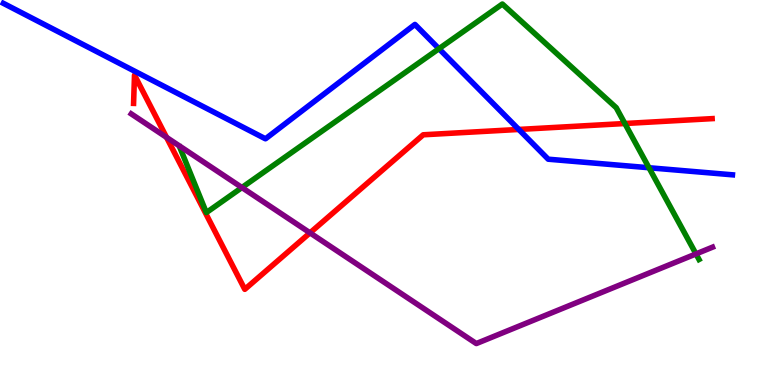[{'lines': ['blue', 'red'], 'intersections': [{'x': 6.69, 'y': 6.64}]}, {'lines': ['green', 'red'], 'intersections': [{'x': 8.06, 'y': 6.79}]}, {'lines': ['purple', 'red'], 'intersections': [{'x': 2.15, 'y': 6.43}, {'x': 4.0, 'y': 3.95}]}, {'lines': ['blue', 'green'], 'intersections': [{'x': 5.66, 'y': 8.73}, {'x': 8.37, 'y': 5.64}]}, {'lines': ['blue', 'purple'], 'intersections': []}, {'lines': ['green', 'purple'], 'intersections': [{'x': 3.12, 'y': 5.13}, {'x': 8.98, 'y': 3.4}]}]